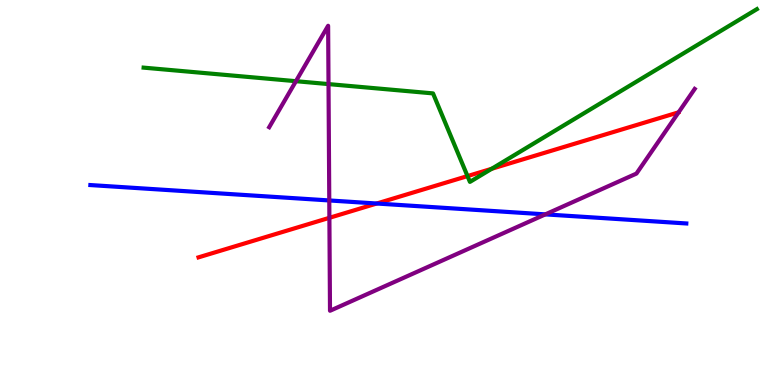[{'lines': ['blue', 'red'], 'intersections': [{'x': 4.86, 'y': 4.71}]}, {'lines': ['green', 'red'], 'intersections': [{'x': 6.03, 'y': 5.43}, {'x': 6.34, 'y': 5.62}]}, {'lines': ['purple', 'red'], 'intersections': [{'x': 4.25, 'y': 4.34}]}, {'lines': ['blue', 'green'], 'intersections': []}, {'lines': ['blue', 'purple'], 'intersections': [{'x': 4.25, 'y': 4.79}, {'x': 7.04, 'y': 4.43}]}, {'lines': ['green', 'purple'], 'intersections': [{'x': 3.82, 'y': 7.89}, {'x': 4.24, 'y': 7.82}]}]